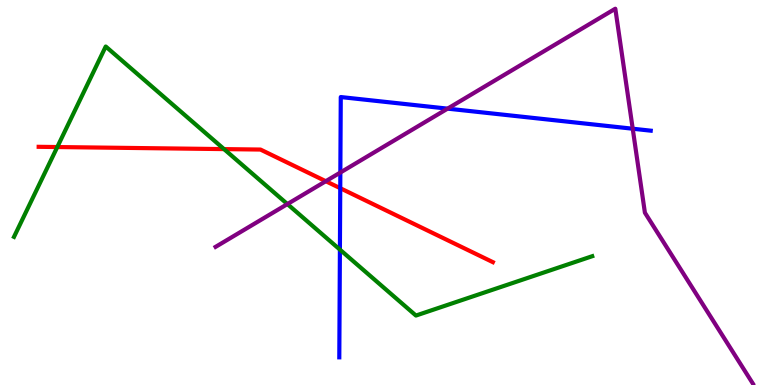[{'lines': ['blue', 'red'], 'intersections': [{'x': 4.39, 'y': 5.11}]}, {'lines': ['green', 'red'], 'intersections': [{'x': 0.739, 'y': 6.18}, {'x': 2.89, 'y': 6.13}]}, {'lines': ['purple', 'red'], 'intersections': [{'x': 4.2, 'y': 5.29}]}, {'lines': ['blue', 'green'], 'intersections': [{'x': 4.39, 'y': 3.52}]}, {'lines': ['blue', 'purple'], 'intersections': [{'x': 4.39, 'y': 5.52}, {'x': 5.78, 'y': 7.18}, {'x': 8.16, 'y': 6.66}]}, {'lines': ['green', 'purple'], 'intersections': [{'x': 3.71, 'y': 4.7}]}]